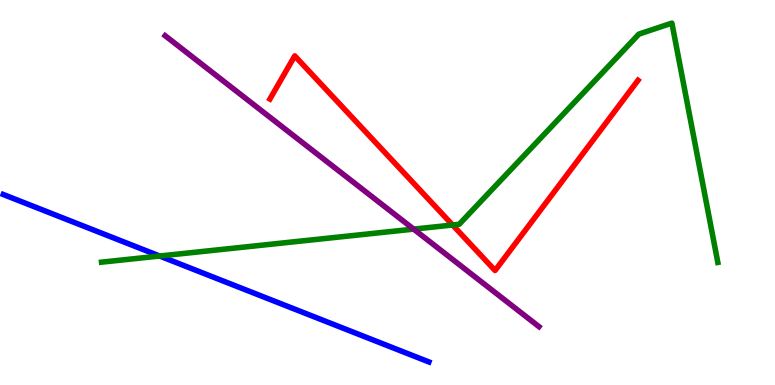[{'lines': ['blue', 'red'], 'intersections': []}, {'lines': ['green', 'red'], 'intersections': [{'x': 5.84, 'y': 4.16}]}, {'lines': ['purple', 'red'], 'intersections': []}, {'lines': ['blue', 'green'], 'intersections': [{'x': 2.06, 'y': 3.35}]}, {'lines': ['blue', 'purple'], 'intersections': []}, {'lines': ['green', 'purple'], 'intersections': [{'x': 5.34, 'y': 4.05}]}]